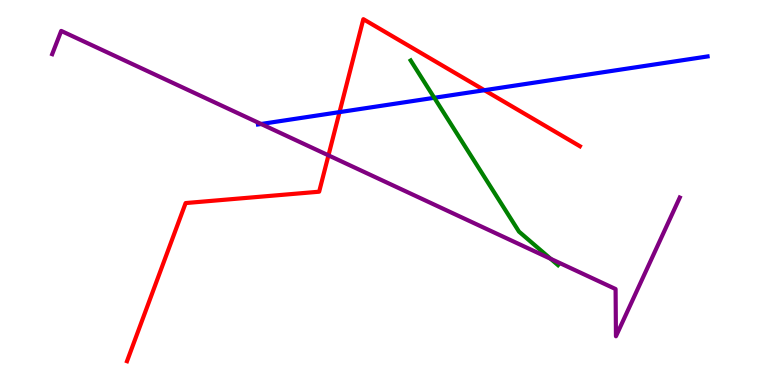[{'lines': ['blue', 'red'], 'intersections': [{'x': 4.38, 'y': 7.09}, {'x': 6.25, 'y': 7.66}]}, {'lines': ['green', 'red'], 'intersections': []}, {'lines': ['purple', 'red'], 'intersections': [{'x': 4.24, 'y': 5.96}]}, {'lines': ['blue', 'green'], 'intersections': [{'x': 5.6, 'y': 7.46}]}, {'lines': ['blue', 'purple'], 'intersections': [{'x': 3.37, 'y': 6.78}]}, {'lines': ['green', 'purple'], 'intersections': [{'x': 7.11, 'y': 3.28}]}]